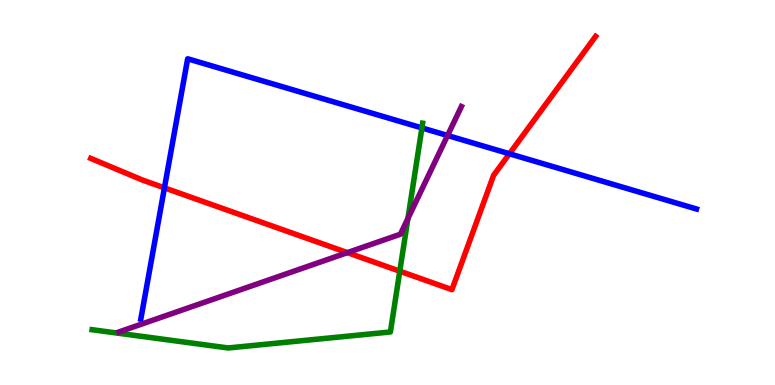[{'lines': ['blue', 'red'], 'intersections': [{'x': 2.12, 'y': 5.12}, {'x': 6.57, 'y': 6.01}]}, {'lines': ['green', 'red'], 'intersections': [{'x': 5.16, 'y': 2.96}]}, {'lines': ['purple', 'red'], 'intersections': [{'x': 4.48, 'y': 3.44}]}, {'lines': ['blue', 'green'], 'intersections': [{'x': 5.44, 'y': 6.68}]}, {'lines': ['blue', 'purple'], 'intersections': [{'x': 5.78, 'y': 6.48}]}, {'lines': ['green', 'purple'], 'intersections': [{'x': 5.26, 'y': 4.33}]}]